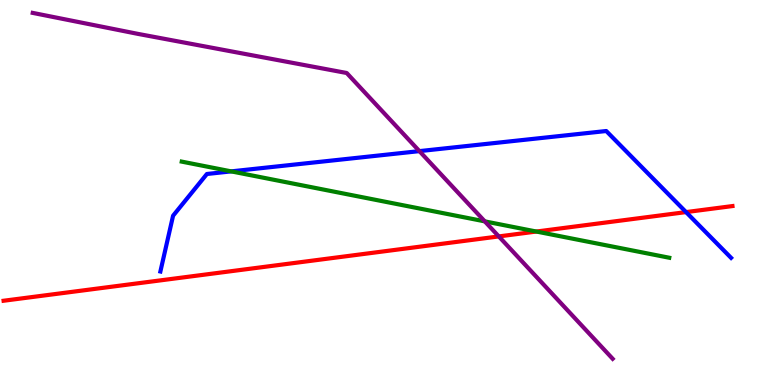[{'lines': ['blue', 'red'], 'intersections': [{'x': 8.85, 'y': 4.49}]}, {'lines': ['green', 'red'], 'intersections': [{'x': 6.92, 'y': 3.99}]}, {'lines': ['purple', 'red'], 'intersections': [{'x': 6.44, 'y': 3.86}]}, {'lines': ['blue', 'green'], 'intersections': [{'x': 2.98, 'y': 5.55}]}, {'lines': ['blue', 'purple'], 'intersections': [{'x': 5.41, 'y': 6.07}]}, {'lines': ['green', 'purple'], 'intersections': [{'x': 6.26, 'y': 4.25}]}]